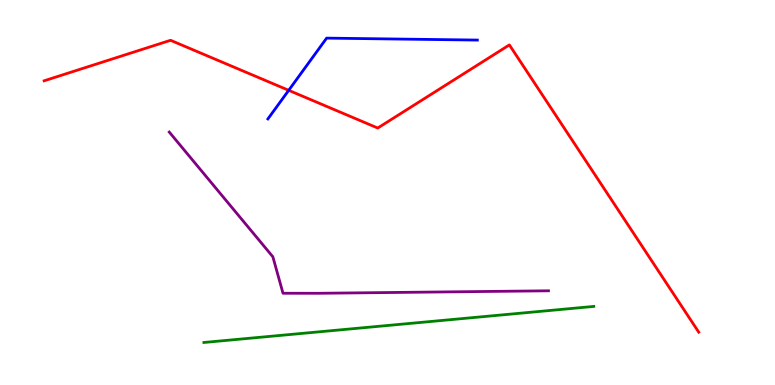[{'lines': ['blue', 'red'], 'intersections': [{'x': 3.73, 'y': 7.65}]}, {'lines': ['green', 'red'], 'intersections': []}, {'lines': ['purple', 'red'], 'intersections': []}, {'lines': ['blue', 'green'], 'intersections': []}, {'lines': ['blue', 'purple'], 'intersections': []}, {'lines': ['green', 'purple'], 'intersections': []}]